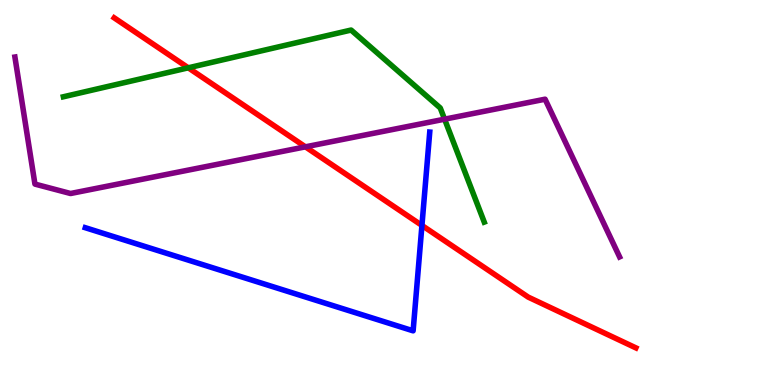[{'lines': ['blue', 'red'], 'intersections': [{'x': 5.44, 'y': 4.14}]}, {'lines': ['green', 'red'], 'intersections': [{'x': 2.43, 'y': 8.24}]}, {'lines': ['purple', 'red'], 'intersections': [{'x': 3.94, 'y': 6.19}]}, {'lines': ['blue', 'green'], 'intersections': []}, {'lines': ['blue', 'purple'], 'intersections': []}, {'lines': ['green', 'purple'], 'intersections': [{'x': 5.74, 'y': 6.9}]}]